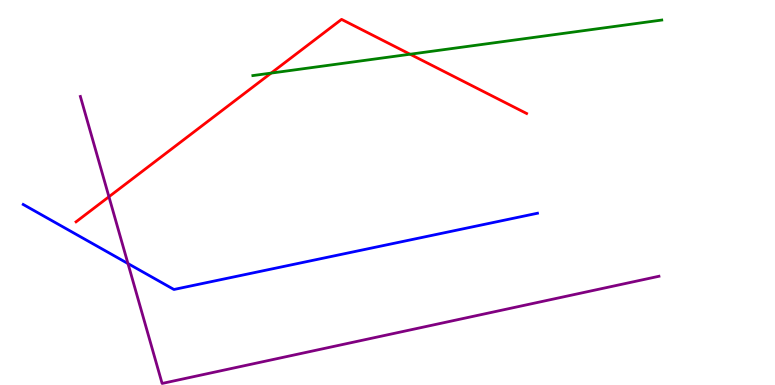[{'lines': ['blue', 'red'], 'intersections': []}, {'lines': ['green', 'red'], 'intersections': [{'x': 3.5, 'y': 8.1}, {'x': 5.29, 'y': 8.59}]}, {'lines': ['purple', 'red'], 'intersections': [{'x': 1.41, 'y': 4.89}]}, {'lines': ['blue', 'green'], 'intersections': []}, {'lines': ['blue', 'purple'], 'intersections': [{'x': 1.65, 'y': 3.15}]}, {'lines': ['green', 'purple'], 'intersections': []}]